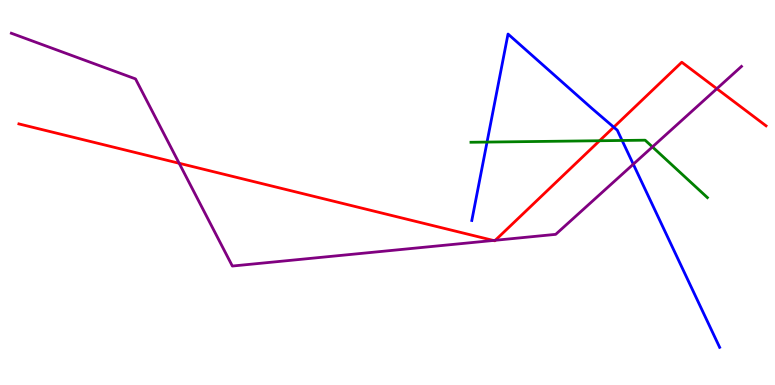[{'lines': ['blue', 'red'], 'intersections': [{'x': 7.92, 'y': 6.7}]}, {'lines': ['green', 'red'], 'intersections': [{'x': 7.74, 'y': 6.34}]}, {'lines': ['purple', 'red'], 'intersections': [{'x': 2.31, 'y': 5.76}, {'x': 6.37, 'y': 3.75}, {'x': 6.39, 'y': 3.76}, {'x': 9.25, 'y': 7.7}]}, {'lines': ['blue', 'green'], 'intersections': [{'x': 6.28, 'y': 6.31}, {'x': 8.03, 'y': 6.35}]}, {'lines': ['blue', 'purple'], 'intersections': [{'x': 8.17, 'y': 5.73}]}, {'lines': ['green', 'purple'], 'intersections': [{'x': 8.42, 'y': 6.18}]}]